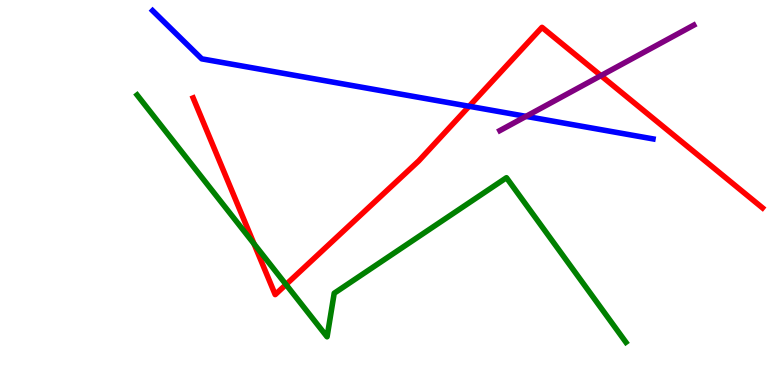[{'lines': ['blue', 'red'], 'intersections': [{'x': 6.05, 'y': 7.24}]}, {'lines': ['green', 'red'], 'intersections': [{'x': 3.28, 'y': 3.67}, {'x': 3.69, 'y': 2.61}]}, {'lines': ['purple', 'red'], 'intersections': [{'x': 7.75, 'y': 8.04}]}, {'lines': ['blue', 'green'], 'intersections': []}, {'lines': ['blue', 'purple'], 'intersections': [{'x': 6.79, 'y': 6.98}]}, {'lines': ['green', 'purple'], 'intersections': []}]